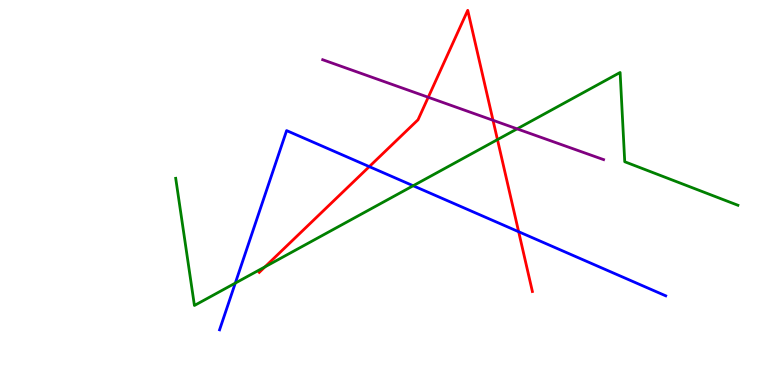[{'lines': ['blue', 'red'], 'intersections': [{'x': 4.77, 'y': 5.67}, {'x': 6.69, 'y': 3.98}]}, {'lines': ['green', 'red'], 'intersections': [{'x': 3.42, 'y': 3.07}, {'x': 6.42, 'y': 6.37}]}, {'lines': ['purple', 'red'], 'intersections': [{'x': 5.53, 'y': 7.47}, {'x': 6.36, 'y': 6.88}]}, {'lines': ['blue', 'green'], 'intersections': [{'x': 3.04, 'y': 2.65}, {'x': 5.33, 'y': 5.18}]}, {'lines': ['blue', 'purple'], 'intersections': []}, {'lines': ['green', 'purple'], 'intersections': [{'x': 6.67, 'y': 6.65}]}]